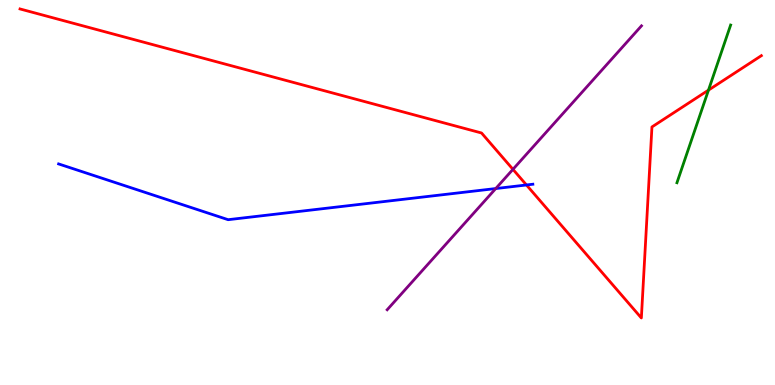[{'lines': ['blue', 'red'], 'intersections': [{'x': 6.79, 'y': 5.2}]}, {'lines': ['green', 'red'], 'intersections': [{'x': 9.14, 'y': 7.66}]}, {'lines': ['purple', 'red'], 'intersections': [{'x': 6.62, 'y': 5.6}]}, {'lines': ['blue', 'green'], 'intersections': []}, {'lines': ['blue', 'purple'], 'intersections': [{'x': 6.4, 'y': 5.1}]}, {'lines': ['green', 'purple'], 'intersections': []}]